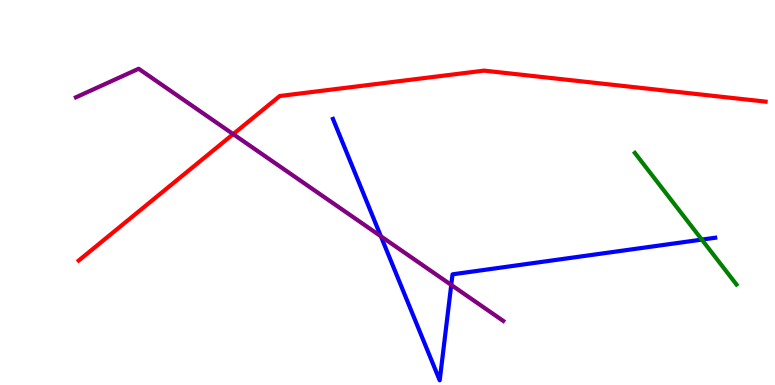[{'lines': ['blue', 'red'], 'intersections': []}, {'lines': ['green', 'red'], 'intersections': []}, {'lines': ['purple', 'red'], 'intersections': [{'x': 3.01, 'y': 6.52}]}, {'lines': ['blue', 'green'], 'intersections': [{'x': 9.06, 'y': 3.78}]}, {'lines': ['blue', 'purple'], 'intersections': [{'x': 4.91, 'y': 3.86}, {'x': 5.82, 'y': 2.6}]}, {'lines': ['green', 'purple'], 'intersections': []}]